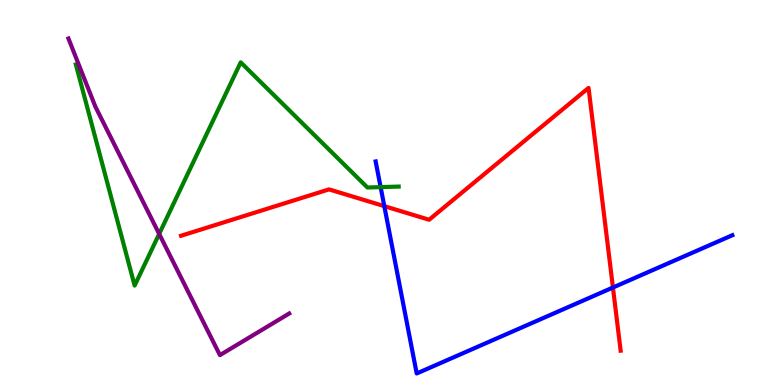[{'lines': ['blue', 'red'], 'intersections': [{'x': 4.96, 'y': 4.65}, {'x': 7.91, 'y': 2.53}]}, {'lines': ['green', 'red'], 'intersections': []}, {'lines': ['purple', 'red'], 'intersections': []}, {'lines': ['blue', 'green'], 'intersections': [{'x': 4.91, 'y': 5.14}]}, {'lines': ['blue', 'purple'], 'intersections': []}, {'lines': ['green', 'purple'], 'intersections': [{'x': 2.05, 'y': 3.92}]}]